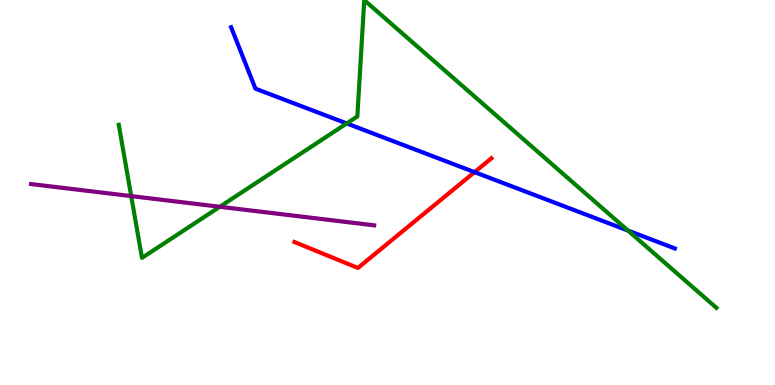[{'lines': ['blue', 'red'], 'intersections': [{'x': 6.12, 'y': 5.53}]}, {'lines': ['green', 'red'], 'intersections': []}, {'lines': ['purple', 'red'], 'intersections': []}, {'lines': ['blue', 'green'], 'intersections': [{'x': 4.47, 'y': 6.79}, {'x': 8.1, 'y': 4.01}]}, {'lines': ['blue', 'purple'], 'intersections': []}, {'lines': ['green', 'purple'], 'intersections': [{'x': 1.69, 'y': 4.91}, {'x': 2.84, 'y': 4.63}]}]